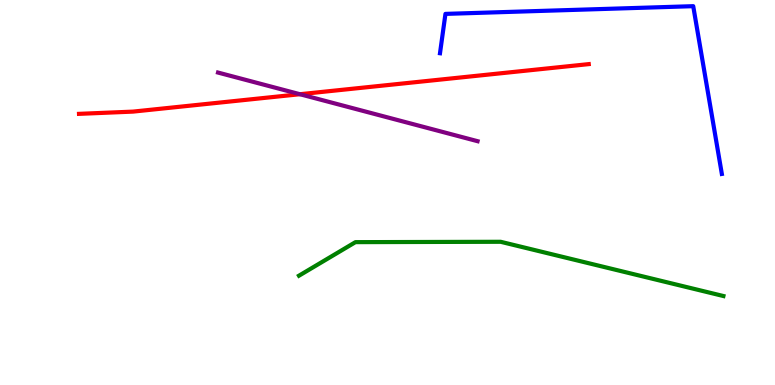[{'lines': ['blue', 'red'], 'intersections': []}, {'lines': ['green', 'red'], 'intersections': []}, {'lines': ['purple', 'red'], 'intersections': [{'x': 3.87, 'y': 7.55}]}, {'lines': ['blue', 'green'], 'intersections': []}, {'lines': ['blue', 'purple'], 'intersections': []}, {'lines': ['green', 'purple'], 'intersections': []}]